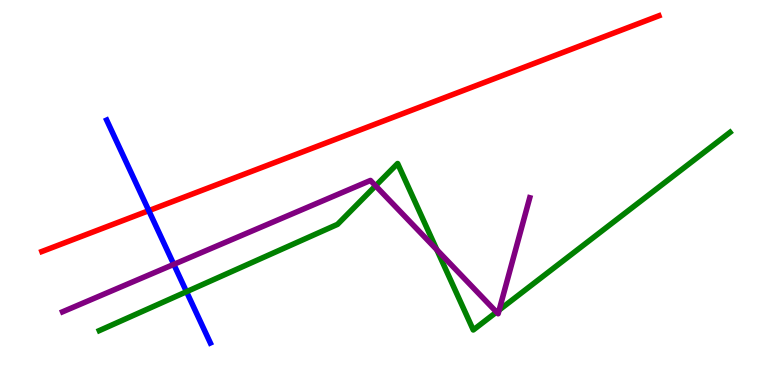[{'lines': ['blue', 'red'], 'intersections': [{'x': 1.92, 'y': 4.53}]}, {'lines': ['green', 'red'], 'intersections': []}, {'lines': ['purple', 'red'], 'intersections': []}, {'lines': ['blue', 'green'], 'intersections': [{'x': 2.41, 'y': 2.42}]}, {'lines': ['blue', 'purple'], 'intersections': [{'x': 2.24, 'y': 3.13}]}, {'lines': ['green', 'purple'], 'intersections': [{'x': 4.85, 'y': 5.17}, {'x': 5.64, 'y': 3.51}, {'x': 6.41, 'y': 1.89}, {'x': 6.44, 'y': 1.95}]}]